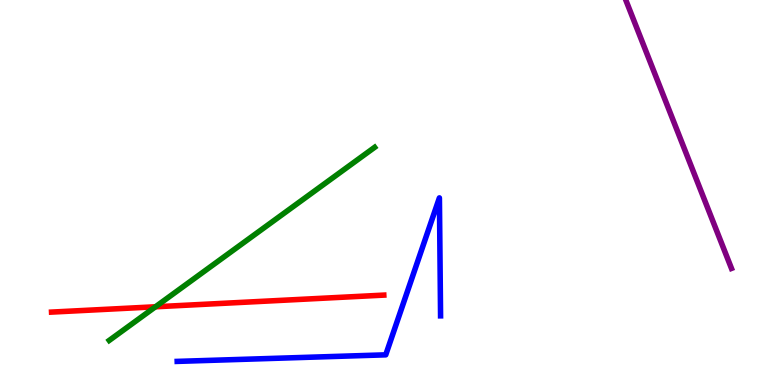[{'lines': ['blue', 'red'], 'intersections': []}, {'lines': ['green', 'red'], 'intersections': [{'x': 2.01, 'y': 2.03}]}, {'lines': ['purple', 'red'], 'intersections': []}, {'lines': ['blue', 'green'], 'intersections': []}, {'lines': ['blue', 'purple'], 'intersections': []}, {'lines': ['green', 'purple'], 'intersections': []}]